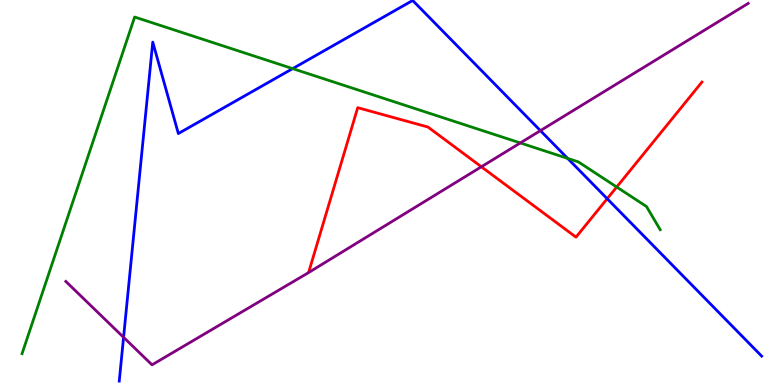[{'lines': ['blue', 'red'], 'intersections': [{'x': 7.83, 'y': 4.84}]}, {'lines': ['green', 'red'], 'intersections': [{'x': 7.96, 'y': 5.14}]}, {'lines': ['purple', 'red'], 'intersections': [{'x': 6.21, 'y': 5.67}]}, {'lines': ['blue', 'green'], 'intersections': [{'x': 3.78, 'y': 8.22}, {'x': 7.32, 'y': 5.89}]}, {'lines': ['blue', 'purple'], 'intersections': [{'x': 1.59, 'y': 1.24}, {'x': 6.97, 'y': 6.61}]}, {'lines': ['green', 'purple'], 'intersections': [{'x': 6.71, 'y': 6.29}]}]